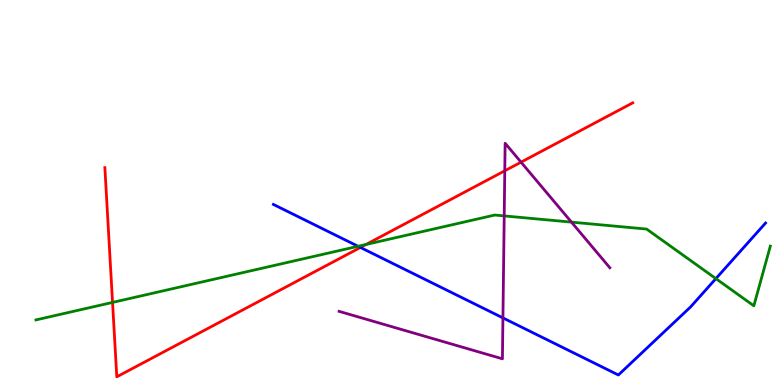[{'lines': ['blue', 'red'], 'intersections': [{'x': 4.65, 'y': 3.57}]}, {'lines': ['green', 'red'], 'intersections': [{'x': 1.45, 'y': 2.15}, {'x': 4.72, 'y': 3.65}]}, {'lines': ['purple', 'red'], 'intersections': [{'x': 6.51, 'y': 5.56}, {'x': 6.72, 'y': 5.79}]}, {'lines': ['blue', 'green'], 'intersections': [{'x': 4.62, 'y': 3.6}, {'x': 9.24, 'y': 2.76}]}, {'lines': ['blue', 'purple'], 'intersections': [{'x': 6.49, 'y': 1.74}]}, {'lines': ['green', 'purple'], 'intersections': [{'x': 6.51, 'y': 4.39}, {'x': 7.37, 'y': 4.23}]}]